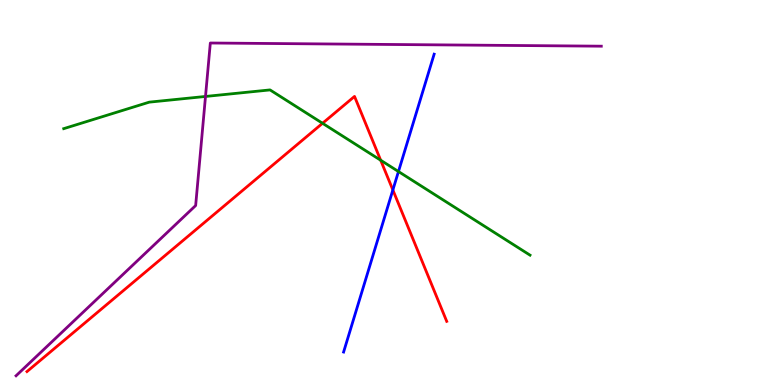[{'lines': ['blue', 'red'], 'intersections': [{'x': 5.07, 'y': 5.07}]}, {'lines': ['green', 'red'], 'intersections': [{'x': 4.16, 'y': 6.8}, {'x': 4.91, 'y': 5.84}]}, {'lines': ['purple', 'red'], 'intersections': []}, {'lines': ['blue', 'green'], 'intersections': [{'x': 5.14, 'y': 5.54}]}, {'lines': ['blue', 'purple'], 'intersections': []}, {'lines': ['green', 'purple'], 'intersections': [{'x': 2.65, 'y': 7.49}]}]